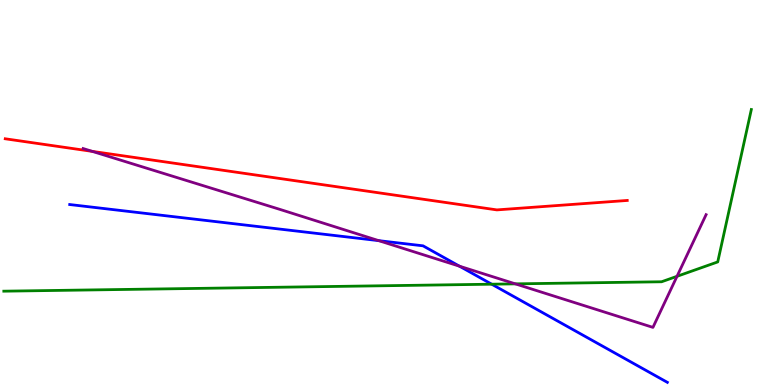[{'lines': ['blue', 'red'], 'intersections': []}, {'lines': ['green', 'red'], 'intersections': []}, {'lines': ['purple', 'red'], 'intersections': [{'x': 1.19, 'y': 6.07}]}, {'lines': ['blue', 'green'], 'intersections': [{'x': 6.34, 'y': 2.62}]}, {'lines': ['blue', 'purple'], 'intersections': [{'x': 4.89, 'y': 3.75}, {'x': 5.93, 'y': 3.09}]}, {'lines': ['green', 'purple'], 'intersections': [{'x': 6.65, 'y': 2.63}, {'x': 8.74, 'y': 2.82}]}]